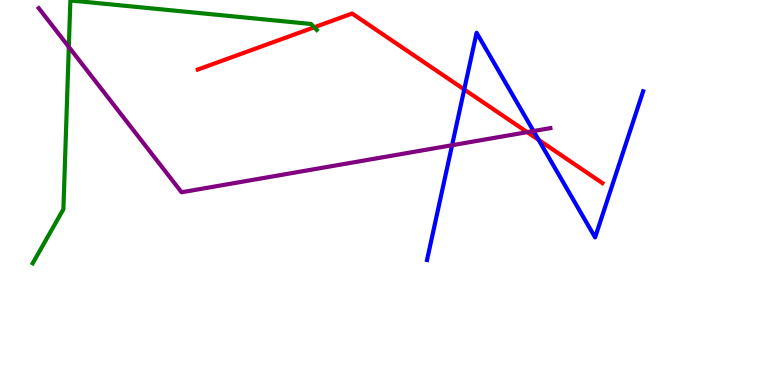[{'lines': ['blue', 'red'], 'intersections': [{'x': 5.99, 'y': 7.68}, {'x': 6.95, 'y': 6.37}]}, {'lines': ['green', 'red'], 'intersections': [{'x': 4.05, 'y': 9.29}]}, {'lines': ['purple', 'red'], 'intersections': [{'x': 6.8, 'y': 6.57}]}, {'lines': ['blue', 'green'], 'intersections': []}, {'lines': ['blue', 'purple'], 'intersections': [{'x': 5.83, 'y': 6.23}, {'x': 6.88, 'y': 6.6}]}, {'lines': ['green', 'purple'], 'intersections': [{'x': 0.888, 'y': 8.78}]}]